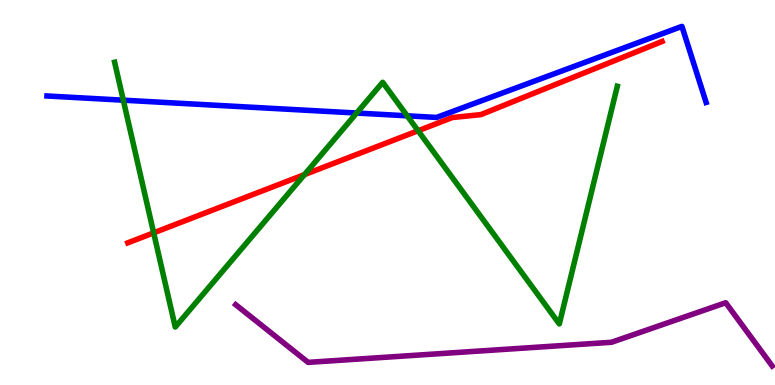[{'lines': ['blue', 'red'], 'intersections': []}, {'lines': ['green', 'red'], 'intersections': [{'x': 1.98, 'y': 3.95}, {'x': 3.93, 'y': 5.46}, {'x': 5.39, 'y': 6.6}]}, {'lines': ['purple', 'red'], 'intersections': []}, {'lines': ['blue', 'green'], 'intersections': [{'x': 1.59, 'y': 7.4}, {'x': 4.6, 'y': 7.06}, {'x': 5.25, 'y': 6.99}]}, {'lines': ['blue', 'purple'], 'intersections': []}, {'lines': ['green', 'purple'], 'intersections': []}]